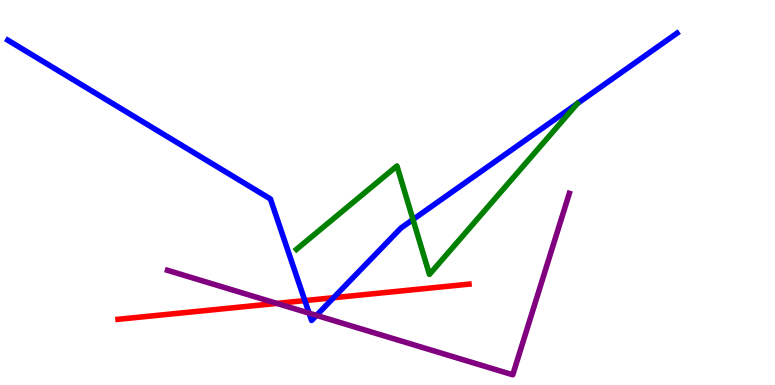[{'lines': ['blue', 'red'], 'intersections': [{'x': 3.93, 'y': 2.19}, {'x': 4.3, 'y': 2.27}]}, {'lines': ['green', 'red'], 'intersections': []}, {'lines': ['purple', 'red'], 'intersections': [{'x': 3.57, 'y': 2.12}]}, {'lines': ['blue', 'green'], 'intersections': [{'x': 5.33, 'y': 4.3}]}, {'lines': ['blue', 'purple'], 'intersections': [{'x': 3.99, 'y': 1.87}, {'x': 4.08, 'y': 1.81}]}, {'lines': ['green', 'purple'], 'intersections': []}]